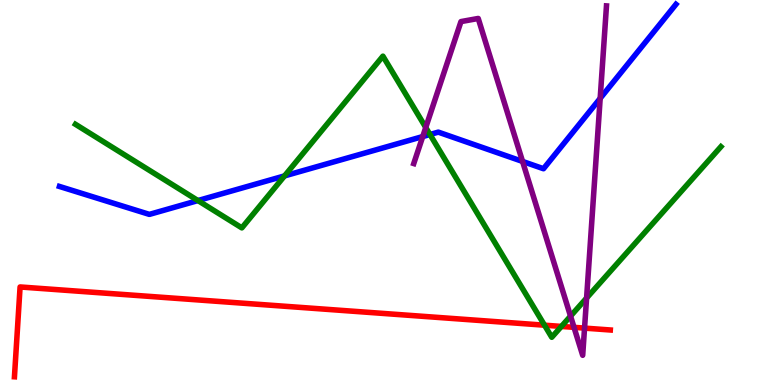[{'lines': ['blue', 'red'], 'intersections': []}, {'lines': ['green', 'red'], 'intersections': [{'x': 7.03, 'y': 1.55}, {'x': 7.24, 'y': 1.52}]}, {'lines': ['purple', 'red'], 'intersections': [{'x': 7.41, 'y': 1.5}, {'x': 7.54, 'y': 1.48}]}, {'lines': ['blue', 'green'], 'intersections': [{'x': 2.55, 'y': 4.79}, {'x': 3.67, 'y': 5.43}, {'x': 5.55, 'y': 6.51}]}, {'lines': ['blue', 'purple'], 'intersections': [{'x': 5.45, 'y': 6.45}, {'x': 6.74, 'y': 5.81}, {'x': 7.74, 'y': 7.45}]}, {'lines': ['green', 'purple'], 'intersections': [{'x': 5.49, 'y': 6.69}, {'x': 7.36, 'y': 1.79}, {'x': 7.57, 'y': 2.26}]}]